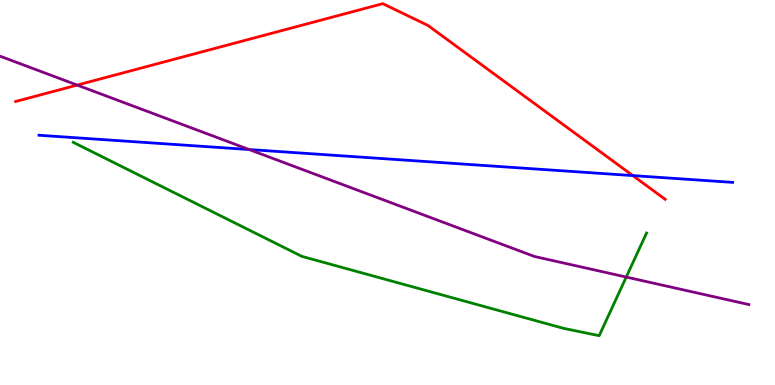[{'lines': ['blue', 'red'], 'intersections': [{'x': 8.17, 'y': 5.44}]}, {'lines': ['green', 'red'], 'intersections': []}, {'lines': ['purple', 'red'], 'intersections': [{'x': 0.996, 'y': 7.79}]}, {'lines': ['blue', 'green'], 'intersections': []}, {'lines': ['blue', 'purple'], 'intersections': [{'x': 3.21, 'y': 6.12}]}, {'lines': ['green', 'purple'], 'intersections': [{'x': 8.08, 'y': 2.8}]}]